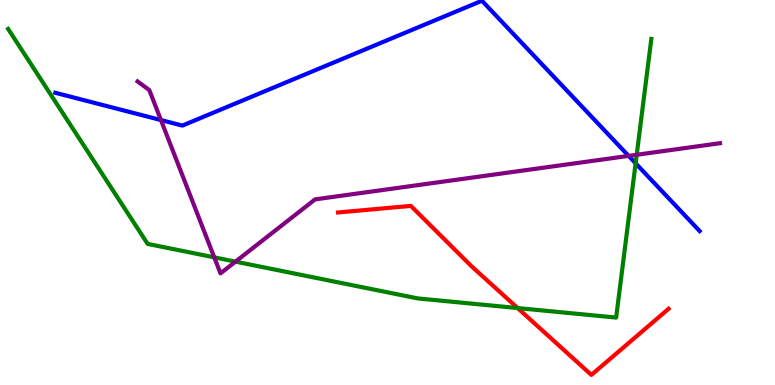[{'lines': ['blue', 'red'], 'intersections': []}, {'lines': ['green', 'red'], 'intersections': [{'x': 6.68, 'y': 2.0}]}, {'lines': ['purple', 'red'], 'intersections': []}, {'lines': ['blue', 'green'], 'intersections': [{'x': 8.2, 'y': 5.76}]}, {'lines': ['blue', 'purple'], 'intersections': [{'x': 2.08, 'y': 6.88}, {'x': 8.11, 'y': 5.95}]}, {'lines': ['green', 'purple'], 'intersections': [{'x': 2.76, 'y': 3.32}, {'x': 3.04, 'y': 3.2}, {'x': 8.22, 'y': 5.98}]}]